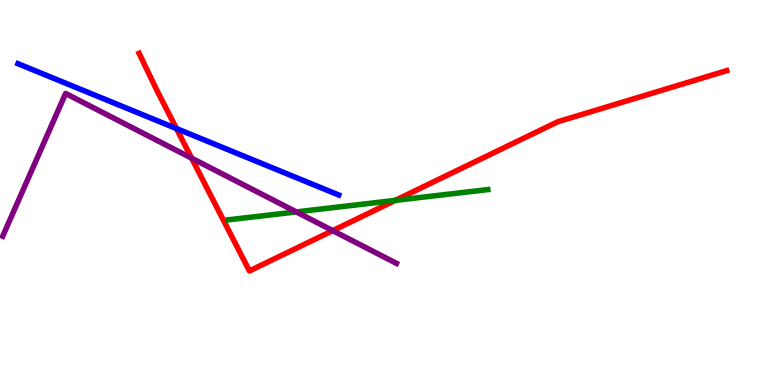[{'lines': ['blue', 'red'], 'intersections': [{'x': 2.28, 'y': 6.66}]}, {'lines': ['green', 'red'], 'intersections': [{'x': 5.1, 'y': 4.8}]}, {'lines': ['purple', 'red'], 'intersections': [{'x': 2.47, 'y': 5.89}, {'x': 4.29, 'y': 4.01}]}, {'lines': ['blue', 'green'], 'intersections': []}, {'lines': ['blue', 'purple'], 'intersections': []}, {'lines': ['green', 'purple'], 'intersections': [{'x': 3.82, 'y': 4.5}]}]